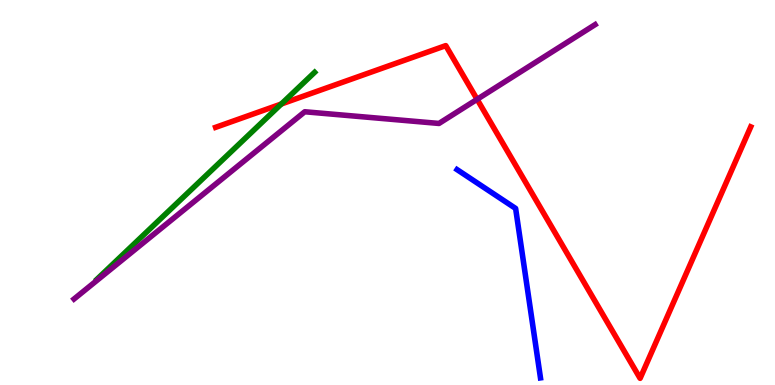[{'lines': ['blue', 'red'], 'intersections': []}, {'lines': ['green', 'red'], 'intersections': [{'x': 3.63, 'y': 7.3}]}, {'lines': ['purple', 'red'], 'intersections': [{'x': 6.16, 'y': 7.42}]}, {'lines': ['blue', 'green'], 'intersections': []}, {'lines': ['blue', 'purple'], 'intersections': []}, {'lines': ['green', 'purple'], 'intersections': []}]